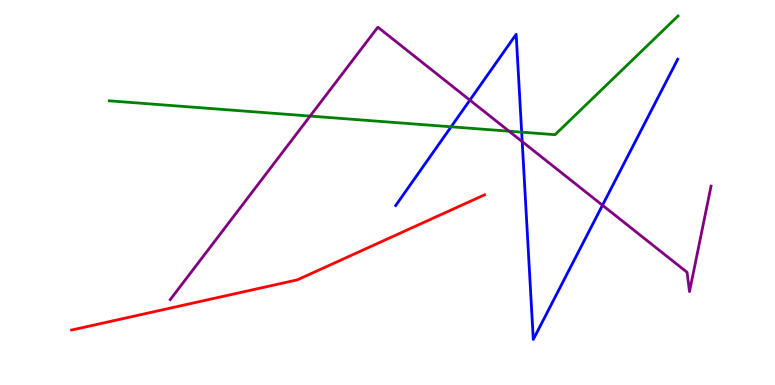[{'lines': ['blue', 'red'], 'intersections': []}, {'lines': ['green', 'red'], 'intersections': []}, {'lines': ['purple', 'red'], 'intersections': []}, {'lines': ['blue', 'green'], 'intersections': [{'x': 5.82, 'y': 6.71}, {'x': 6.73, 'y': 6.57}]}, {'lines': ['blue', 'purple'], 'intersections': [{'x': 6.06, 'y': 7.4}, {'x': 6.74, 'y': 6.32}, {'x': 7.77, 'y': 4.67}]}, {'lines': ['green', 'purple'], 'intersections': [{'x': 4.0, 'y': 6.98}, {'x': 6.57, 'y': 6.59}]}]